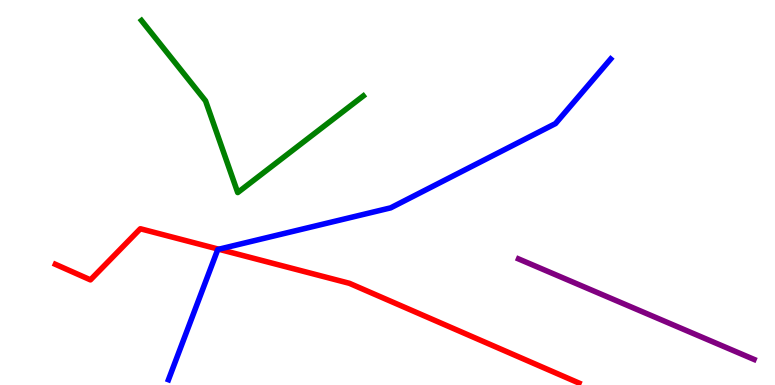[{'lines': ['blue', 'red'], 'intersections': [{'x': 2.82, 'y': 3.53}]}, {'lines': ['green', 'red'], 'intersections': []}, {'lines': ['purple', 'red'], 'intersections': []}, {'lines': ['blue', 'green'], 'intersections': []}, {'lines': ['blue', 'purple'], 'intersections': []}, {'lines': ['green', 'purple'], 'intersections': []}]